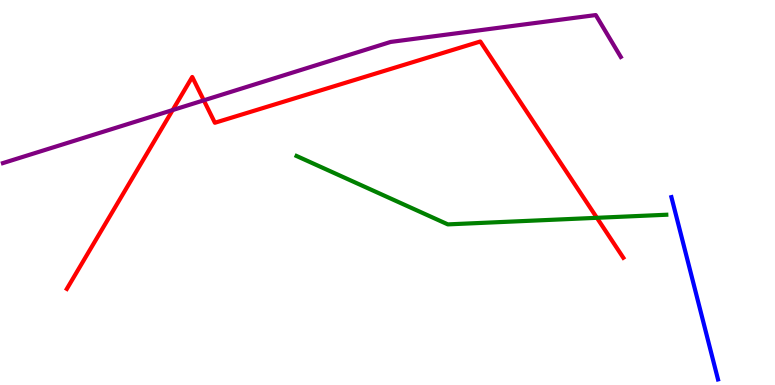[{'lines': ['blue', 'red'], 'intersections': []}, {'lines': ['green', 'red'], 'intersections': [{'x': 7.7, 'y': 4.34}]}, {'lines': ['purple', 'red'], 'intersections': [{'x': 2.23, 'y': 7.14}, {'x': 2.63, 'y': 7.39}]}, {'lines': ['blue', 'green'], 'intersections': []}, {'lines': ['blue', 'purple'], 'intersections': []}, {'lines': ['green', 'purple'], 'intersections': []}]